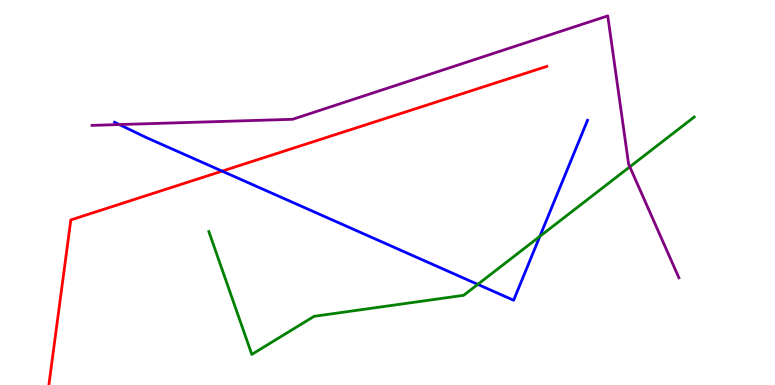[{'lines': ['blue', 'red'], 'intersections': [{'x': 2.87, 'y': 5.56}]}, {'lines': ['green', 'red'], 'intersections': []}, {'lines': ['purple', 'red'], 'intersections': []}, {'lines': ['blue', 'green'], 'intersections': [{'x': 6.16, 'y': 2.61}, {'x': 6.97, 'y': 3.86}]}, {'lines': ['blue', 'purple'], 'intersections': [{'x': 1.54, 'y': 6.76}]}, {'lines': ['green', 'purple'], 'intersections': [{'x': 8.13, 'y': 5.67}]}]